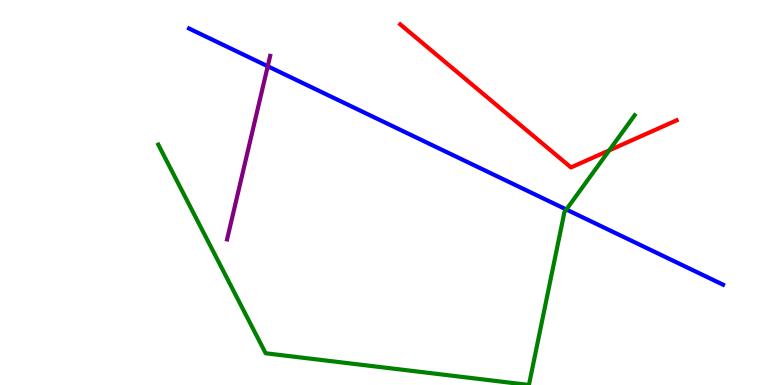[{'lines': ['blue', 'red'], 'intersections': []}, {'lines': ['green', 'red'], 'intersections': [{'x': 7.86, 'y': 6.09}]}, {'lines': ['purple', 'red'], 'intersections': []}, {'lines': ['blue', 'green'], 'intersections': [{'x': 7.31, 'y': 4.56}]}, {'lines': ['blue', 'purple'], 'intersections': [{'x': 3.45, 'y': 8.28}]}, {'lines': ['green', 'purple'], 'intersections': []}]